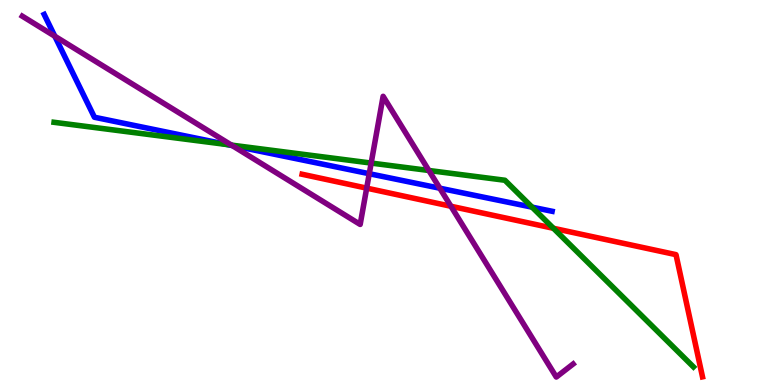[{'lines': ['blue', 'red'], 'intersections': []}, {'lines': ['green', 'red'], 'intersections': [{'x': 7.14, 'y': 4.07}]}, {'lines': ['purple', 'red'], 'intersections': [{'x': 4.73, 'y': 5.11}, {'x': 5.82, 'y': 4.64}]}, {'lines': ['blue', 'green'], 'intersections': [{'x': 2.94, 'y': 6.24}, {'x': 6.87, 'y': 4.62}]}, {'lines': ['blue', 'purple'], 'intersections': [{'x': 0.707, 'y': 9.06}, {'x': 3.0, 'y': 6.22}, {'x': 4.76, 'y': 5.49}, {'x': 5.67, 'y': 5.11}]}, {'lines': ['green', 'purple'], 'intersections': [{'x': 2.99, 'y': 6.23}, {'x': 4.79, 'y': 5.76}, {'x': 5.53, 'y': 5.57}]}]